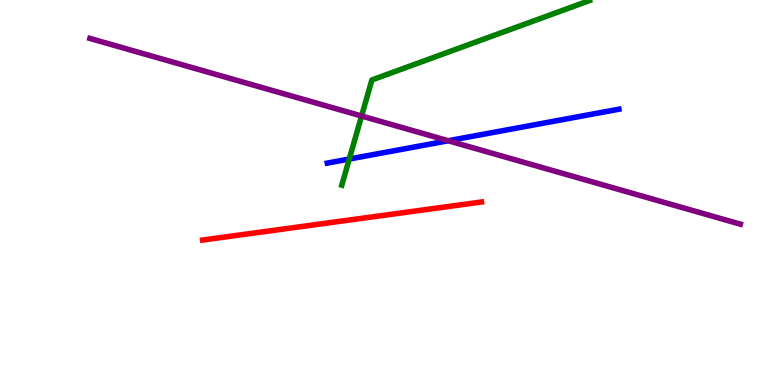[{'lines': ['blue', 'red'], 'intersections': []}, {'lines': ['green', 'red'], 'intersections': []}, {'lines': ['purple', 'red'], 'intersections': []}, {'lines': ['blue', 'green'], 'intersections': [{'x': 4.51, 'y': 5.87}]}, {'lines': ['blue', 'purple'], 'intersections': [{'x': 5.78, 'y': 6.34}]}, {'lines': ['green', 'purple'], 'intersections': [{'x': 4.67, 'y': 6.99}]}]